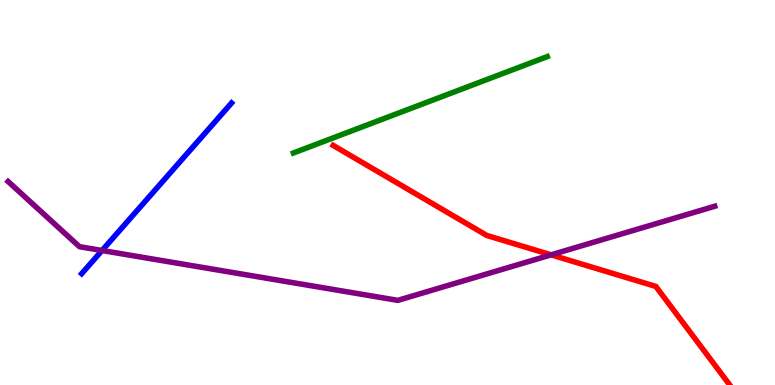[{'lines': ['blue', 'red'], 'intersections': []}, {'lines': ['green', 'red'], 'intersections': []}, {'lines': ['purple', 'red'], 'intersections': [{'x': 7.11, 'y': 3.38}]}, {'lines': ['blue', 'green'], 'intersections': []}, {'lines': ['blue', 'purple'], 'intersections': [{'x': 1.32, 'y': 3.49}]}, {'lines': ['green', 'purple'], 'intersections': []}]